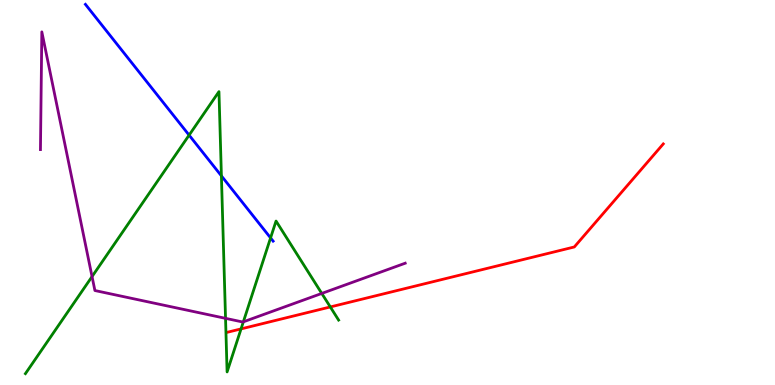[{'lines': ['blue', 'red'], 'intersections': []}, {'lines': ['green', 'red'], 'intersections': [{'x': 3.11, 'y': 1.46}, {'x': 4.26, 'y': 2.03}]}, {'lines': ['purple', 'red'], 'intersections': []}, {'lines': ['blue', 'green'], 'intersections': [{'x': 2.44, 'y': 6.49}, {'x': 2.86, 'y': 5.43}, {'x': 3.49, 'y': 3.82}]}, {'lines': ['blue', 'purple'], 'intersections': []}, {'lines': ['green', 'purple'], 'intersections': [{'x': 1.19, 'y': 2.82}, {'x': 2.91, 'y': 1.73}, {'x': 3.14, 'y': 1.64}, {'x': 4.15, 'y': 2.38}]}]